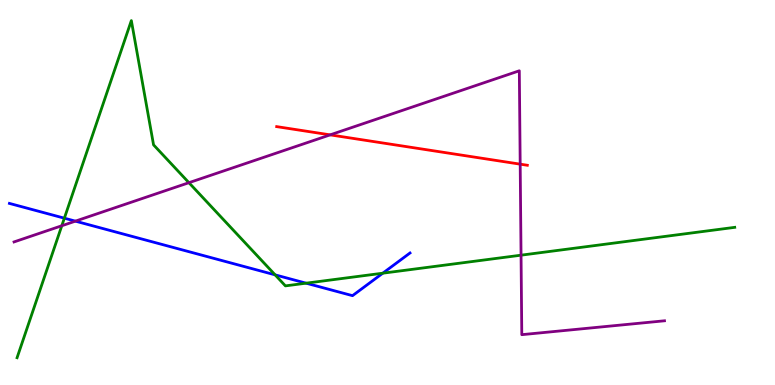[{'lines': ['blue', 'red'], 'intersections': []}, {'lines': ['green', 'red'], 'intersections': []}, {'lines': ['purple', 'red'], 'intersections': [{'x': 4.26, 'y': 6.5}, {'x': 6.71, 'y': 5.74}]}, {'lines': ['blue', 'green'], 'intersections': [{'x': 0.831, 'y': 4.33}, {'x': 3.55, 'y': 2.86}, {'x': 3.95, 'y': 2.64}, {'x': 4.94, 'y': 2.9}]}, {'lines': ['blue', 'purple'], 'intersections': [{'x': 0.973, 'y': 4.26}]}, {'lines': ['green', 'purple'], 'intersections': [{'x': 0.797, 'y': 4.14}, {'x': 2.44, 'y': 5.25}, {'x': 6.72, 'y': 3.37}]}]